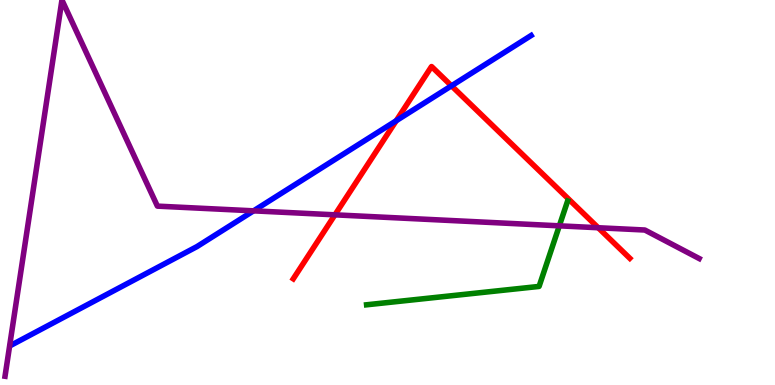[{'lines': ['blue', 'red'], 'intersections': [{'x': 5.11, 'y': 6.86}, {'x': 5.83, 'y': 7.77}]}, {'lines': ['green', 'red'], 'intersections': []}, {'lines': ['purple', 'red'], 'intersections': [{'x': 4.32, 'y': 4.42}, {'x': 7.72, 'y': 4.08}]}, {'lines': ['blue', 'green'], 'intersections': []}, {'lines': ['blue', 'purple'], 'intersections': [{'x': 3.27, 'y': 4.52}]}, {'lines': ['green', 'purple'], 'intersections': [{'x': 7.22, 'y': 4.13}]}]